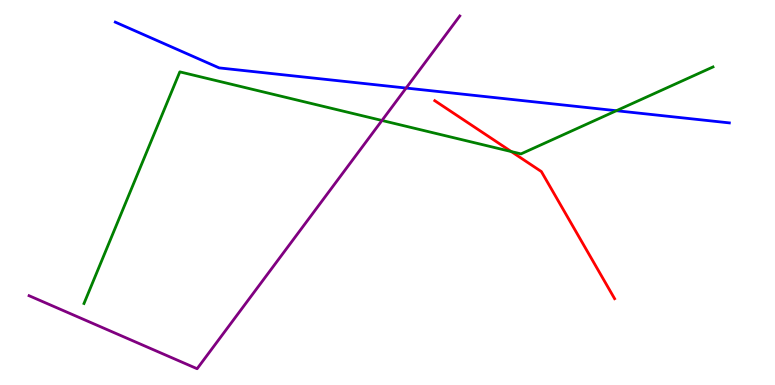[{'lines': ['blue', 'red'], 'intersections': []}, {'lines': ['green', 'red'], 'intersections': [{'x': 6.6, 'y': 6.06}]}, {'lines': ['purple', 'red'], 'intersections': []}, {'lines': ['blue', 'green'], 'intersections': [{'x': 7.95, 'y': 7.12}]}, {'lines': ['blue', 'purple'], 'intersections': [{'x': 5.24, 'y': 7.71}]}, {'lines': ['green', 'purple'], 'intersections': [{'x': 4.93, 'y': 6.87}]}]